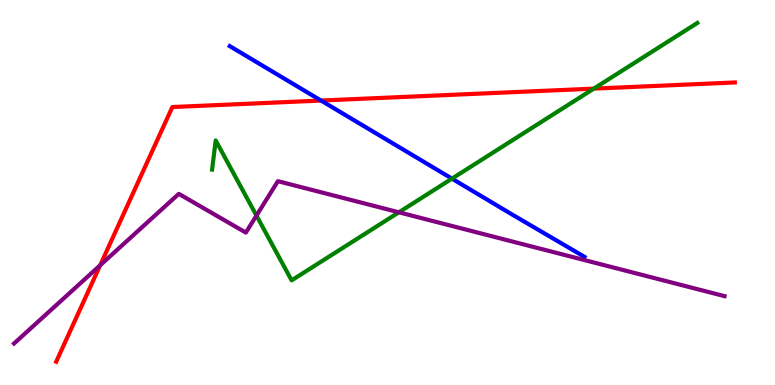[{'lines': ['blue', 'red'], 'intersections': [{'x': 4.14, 'y': 7.39}]}, {'lines': ['green', 'red'], 'intersections': [{'x': 7.66, 'y': 7.7}]}, {'lines': ['purple', 'red'], 'intersections': [{'x': 1.29, 'y': 3.11}]}, {'lines': ['blue', 'green'], 'intersections': [{'x': 5.83, 'y': 5.36}]}, {'lines': ['blue', 'purple'], 'intersections': []}, {'lines': ['green', 'purple'], 'intersections': [{'x': 3.31, 'y': 4.4}, {'x': 5.15, 'y': 4.49}]}]